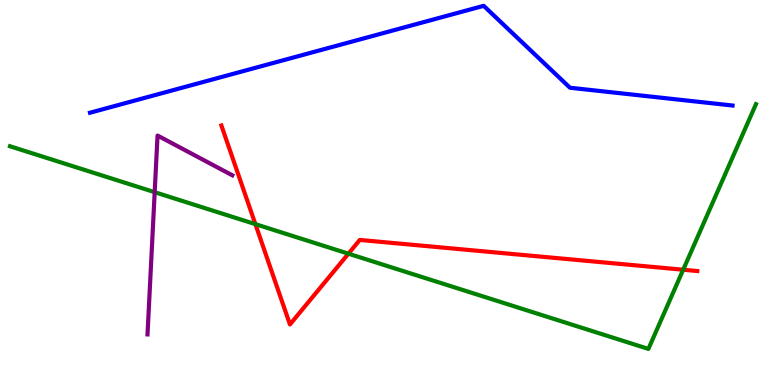[{'lines': ['blue', 'red'], 'intersections': []}, {'lines': ['green', 'red'], 'intersections': [{'x': 3.3, 'y': 4.18}, {'x': 4.5, 'y': 3.41}, {'x': 8.82, 'y': 2.99}]}, {'lines': ['purple', 'red'], 'intersections': []}, {'lines': ['blue', 'green'], 'intersections': []}, {'lines': ['blue', 'purple'], 'intersections': []}, {'lines': ['green', 'purple'], 'intersections': [{'x': 2.0, 'y': 5.01}]}]